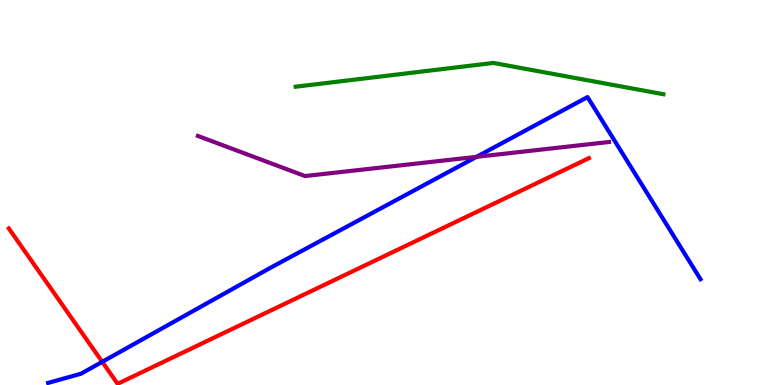[{'lines': ['blue', 'red'], 'intersections': [{'x': 1.32, 'y': 0.602}]}, {'lines': ['green', 'red'], 'intersections': []}, {'lines': ['purple', 'red'], 'intersections': []}, {'lines': ['blue', 'green'], 'intersections': []}, {'lines': ['blue', 'purple'], 'intersections': [{'x': 6.15, 'y': 5.93}]}, {'lines': ['green', 'purple'], 'intersections': []}]